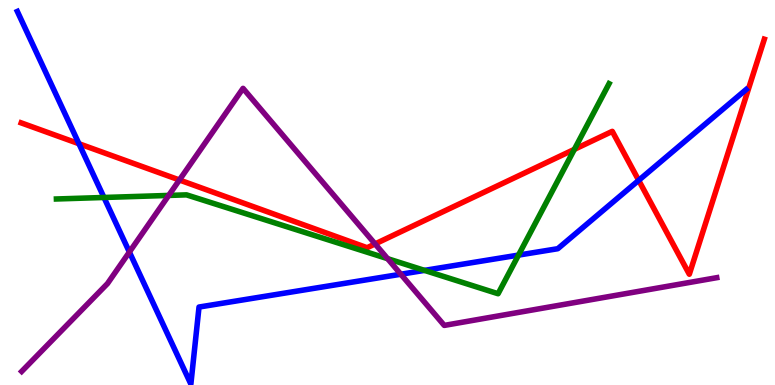[{'lines': ['blue', 'red'], 'intersections': [{'x': 1.02, 'y': 6.27}, {'x': 8.24, 'y': 5.32}]}, {'lines': ['green', 'red'], 'intersections': [{'x': 7.41, 'y': 6.12}]}, {'lines': ['purple', 'red'], 'intersections': [{'x': 2.32, 'y': 5.33}, {'x': 4.84, 'y': 3.66}]}, {'lines': ['blue', 'green'], 'intersections': [{'x': 1.34, 'y': 4.87}, {'x': 5.48, 'y': 2.98}, {'x': 6.69, 'y': 3.37}]}, {'lines': ['blue', 'purple'], 'intersections': [{'x': 1.67, 'y': 3.45}, {'x': 5.17, 'y': 2.88}]}, {'lines': ['green', 'purple'], 'intersections': [{'x': 2.18, 'y': 4.92}, {'x': 5.0, 'y': 3.28}]}]